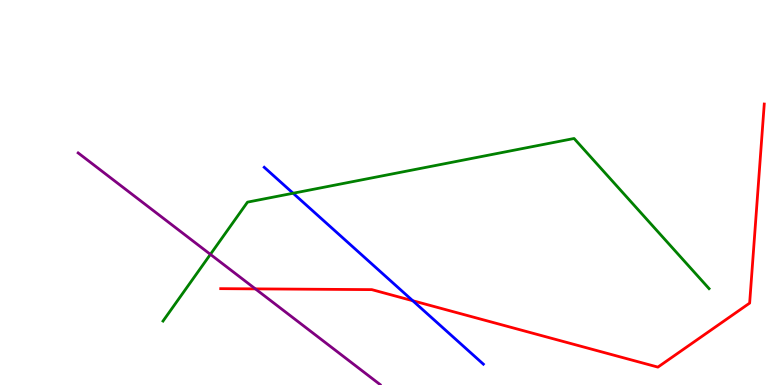[{'lines': ['blue', 'red'], 'intersections': [{'x': 5.33, 'y': 2.19}]}, {'lines': ['green', 'red'], 'intersections': []}, {'lines': ['purple', 'red'], 'intersections': [{'x': 3.3, 'y': 2.5}]}, {'lines': ['blue', 'green'], 'intersections': [{'x': 3.78, 'y': 4.98}]}, {'lines': ['blue', 'purple'], 'intersections': []}, {'lines': ['green', 'purple'], 'intersections': [{'x': 2.71, 'y': 3.39}]}]